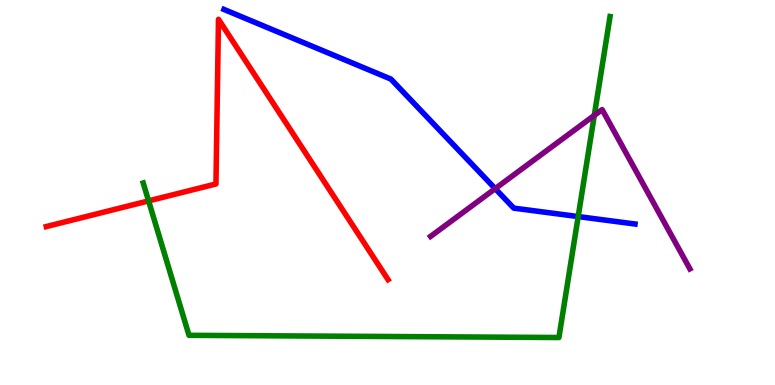[{'lines': ['blue', 'red'], 'intersections': []}, {'lines': ['green', 'red'], 'intersections': [{'x': 1.92, 'y': 4.78}]}, {'lines': ['purple', 'red'], 'intersections': []}, {'lines': ['blue', 'green'], 'intersections': [{'x': 7.46, 'y': 4.37}]}, {'lines': ['blue', 'purple'], 'intersections': [{'x': 6.39, 'y': 5.1}]}, {'lines': ['green', 'purple'], 'intersections': [{'x': 7.67, 'y': 7.0}]}]